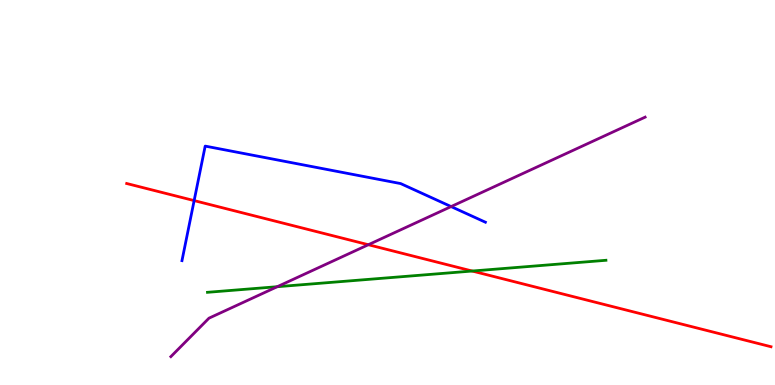[{'lines': ['blue', 'red'], 'intersections': [{'x': 2.51, 'y': 4.79}]}, {'lines': ['green', 'red'], 'intersections': [{'x': 6.09, 'y': 2.96}]}, {'lines': ['purple', 'red'], 'intersections': [{'x': 4.75, 'y': 3.64}]}, {'lines': ['blue', 'green'], 'intersections': []}, {'lines': ['blue', 'purple'], 'intersections': [{'x': 5.82, 'y': 4.63}]}, {'lines': ['green', 'purple'], 'intersections': [{'x': 3.58, 'y': 2.55}]}]